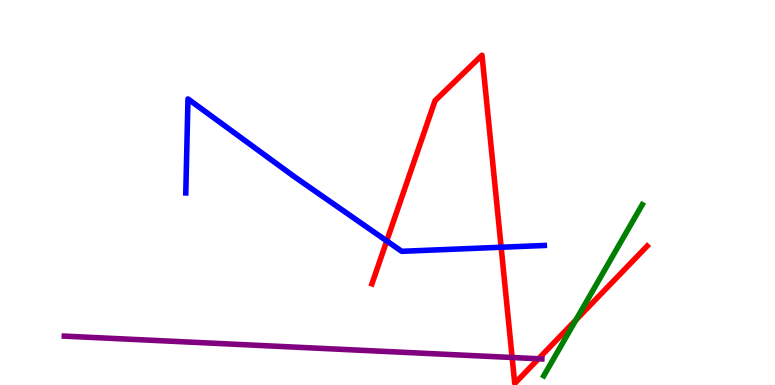[{'lines': ['blue', 'red'], 'intersections': [{'x': 4.99, 'y': 3.74}, {'x': 6.47, 'y': 3.58}]}, {'lines': ['green', 'red'], 'intersections': [{'x': 7.43, 'y': 1.69}]}, {'lines': ['purple', 'red'], 'intersections': [{'x': 6.61, 'y': 0.714}, {'x': 6.95, 'y': 0.681}]}, {'lines': ['blue', 'green'], 'intersections': []}, {'lines': ['blue', 'purple'], 'intersections': []}, {'lines': ['green', 'purple'], 'intersections': []}]